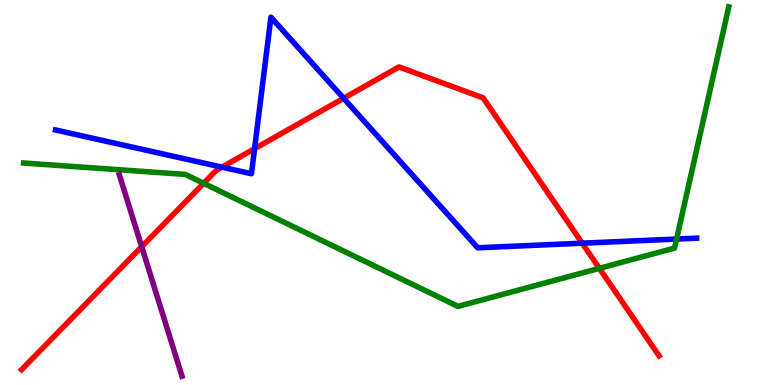[{'lines': ['blue', 'red'], 'intersections': [{'x': 2.86, 'y': 5.66}, {'x': 3.28, 'y': 6.14}, {'x': 4.43, 'y': 7.45}, {'x': 7.51, 'y': 3.68}]}, {'lines': ['green', 'red'], 'intersections': [{'x': 2.63, 'y': 5.24}, {'x': 7.73, 'y': 3.03}]}, {'lines': ['purple', 'red'], 'intersections': [{'x': 1.83, 'y': 3.59}]}, {'lines': ['blue', 'green'], 'intersections': [{'x': 8.73, 'y': 3.79}]}, {'lines': ['blue', 'purple'], 'intersections': []}, {'lines': ['green', 'purple'], 'intersections': []}]